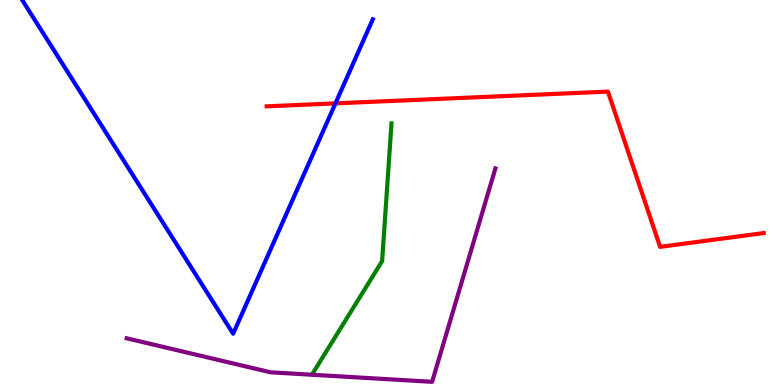[{'lines': ['blue', 'red'], 'intersections': [{'x': 4.33, 'y': 7.32}]}, {'lines': ['green', 'red'], 'intersections': []}, {'lines': ['purple', 'red'], 'intersections': []}, {'lines': ['blue', 'green'], 'intersections': []}, {'lines': ['blue', 'purple'], 'intersections': []}, {'lines': ['green', 'purple'], 'intersections': []}]